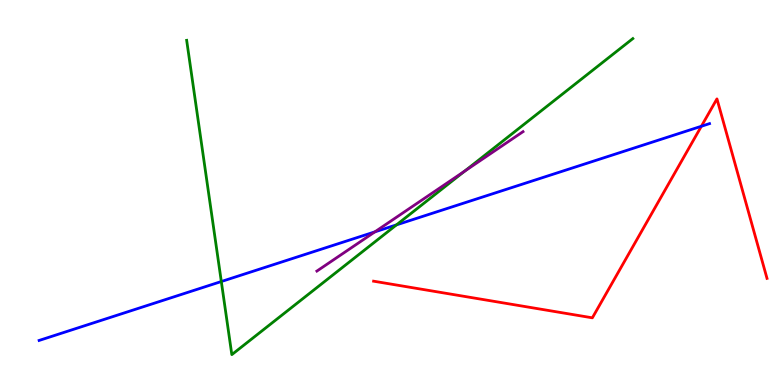[{'lines': ['blue', 'red'], 'intersections': [{'x': 9.05, 'y': 6.72}]}, {'lines': ['green', 'red'], 'intersections': []}, {'lines': ['purple', 'red'], 'intersections': []}, {'lines': ['blue', 'green'], 'intersections': [{'x': 2.86, 'y': 2.69}, {'x': 5.12, 'y': 4.16}]}, {'lines': ['blue', 'purple'], 'intersections': [{'x': 4.84, 'y': 3.98}]}, {'lines': ['green', 'purple'], 'intersections': [{'x': 6.0, 'y': 5.56}]}]